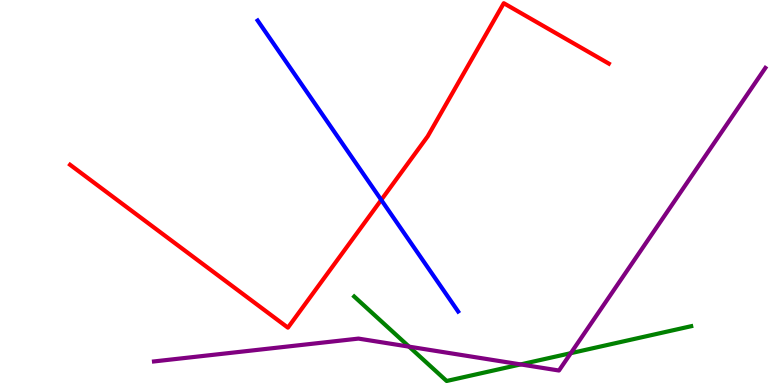[{'lines': ['blue', 'red'], 'intersections': [{'x': 4.92, 'y': 4.81}]}, {'lines': ['green', 'red'], 'intersections': []}, {'lines': ['purple', 'red'], 'intersections': []}, {'lines': ['blue', 'green'], 'intersections': []}, {'lines': ['blue', 'purple'], 'intersections': []}, {'lines': ['green', 'purple'], 'intersections': [{'x': 5.28, 'y': 0.996}, {'x': 6.72, 'y': 0.535}, {'x': 7.37, 'y': 0.827}]}]